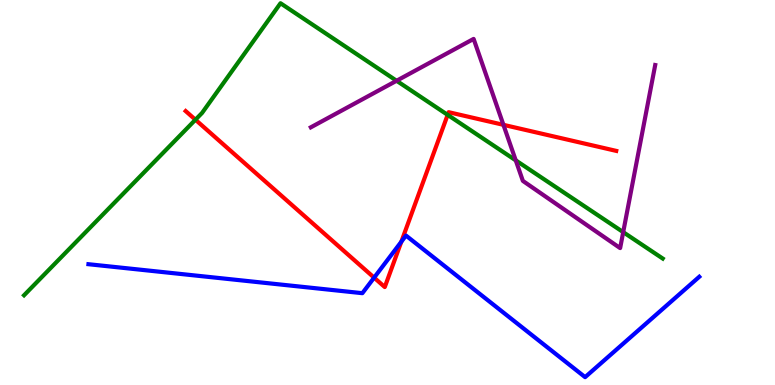[{'lines': ['blue', 'red'], 'intersections': [{'x': 4.83, 'y': 2.79}, {'x': 5.18, 'y': 3.72}]}, {'lines': ['green', 'red'], 'intersections': [{'x': 2.52, 'y': 6.89}, {'x': 5.78, 'y': 7.02}]}, {'lines': ['purple', 'red'], 'intersections': [{'x': 6.5, 'y': 6.76}]}, {'lines': ['blue', 'green'], 'intersections': []}, {'lines': ['blue', 'purple'], 'intersections': []}, {'lines': ['green', 'purple'], 'intersections': [{'x': 5.12, 'y': 7.9}, {'x': 6.65, 'y': 5.83}, {'x': 8.04, 'y': 3.97}]}]